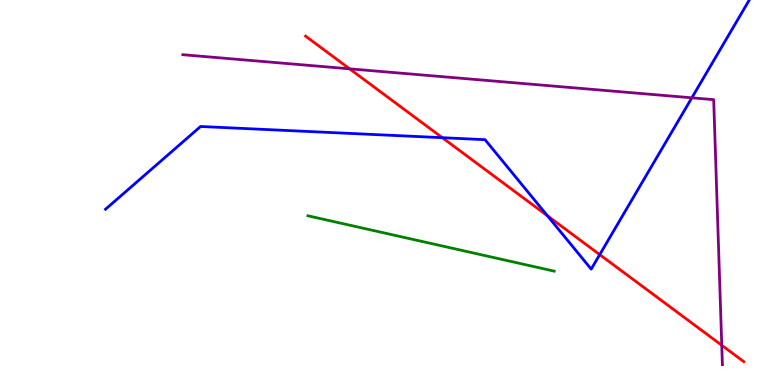[{'lines': ['blue', 'red'], 'intersections': [{'x': 5.71, 'y': 6.42}, {'x': 7.06, 'y': 4.39}, {'x': 7.74, 'y': 3.39}]}, {'lines': ['green', 'red'], 'intersections': []}, {'lines': ['purple', 'red'], 'intersections': [{'x': 4.51, 'y': 8.21}, {'x': 9.31, 'y': 1.03}]}, {'lines': ['blue', 'green'], 'intersections': []}, {'lines': ['blue', 'purple'], 'intersections': [{'x': 8.93, 'y': 7.46}]}, {'lines': ['green', 'purple'], 'intersections': []}]